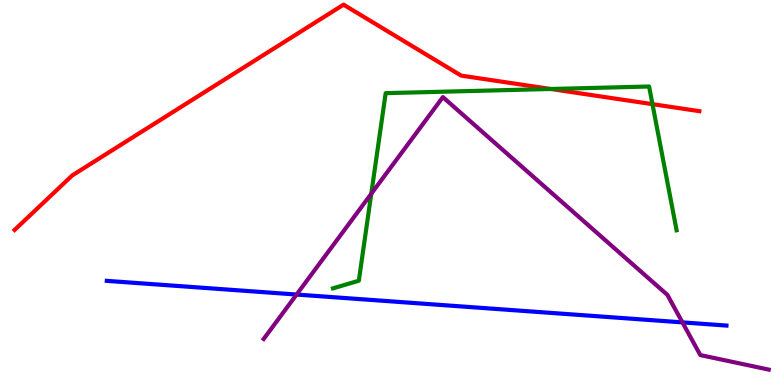[{'lines': ['blue', 'red'], 'intersections': []}, {'lines': ['green', 'red'], 'intersections': [{'x': 7.11, 'y': 7.69}, {'x': 8.42, 'y': 7.29}]}, {'lines': ['purple', 'red'], 'intersections': []}, {'lines': ['blue', 'green'], 'intersections': []}, {'lines': ['blue', 'purple'], 'intersections': [{'x': 3.83, 'y': 2.35}, {'x': 8.81, 'y': 1.63}]}, {'lines': ['green', 'purple'], 'intersections': [{'x': 4.79, 'y': 4.97}]}]